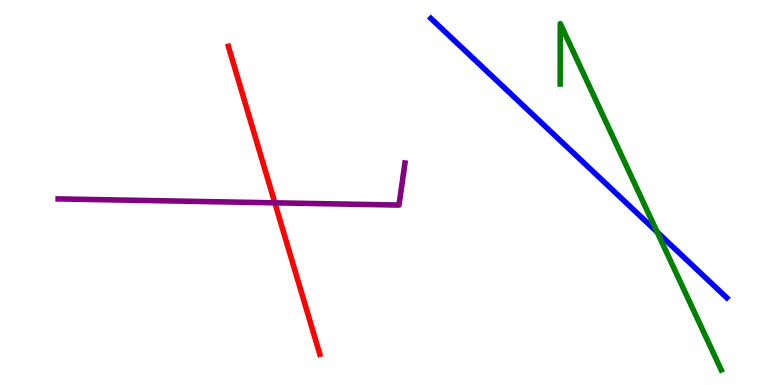[{'lines': ['blue', 'red'], 'intersections': []}, {'lines': ['green', 'red'], 'intersections': []}, {'lines': ['purple', 'red'], 'intersections': [{'x': 3.55, 'y': 4.73}]}, {'lines': ['blue', 'green'], 'intersections': [{'x': 8.48, 'y': 3.97}]}, {'lines': ['blue', 'purple'], 'intersections': []}, {'lines': ['green', 'purple'], 'intersections': []}]